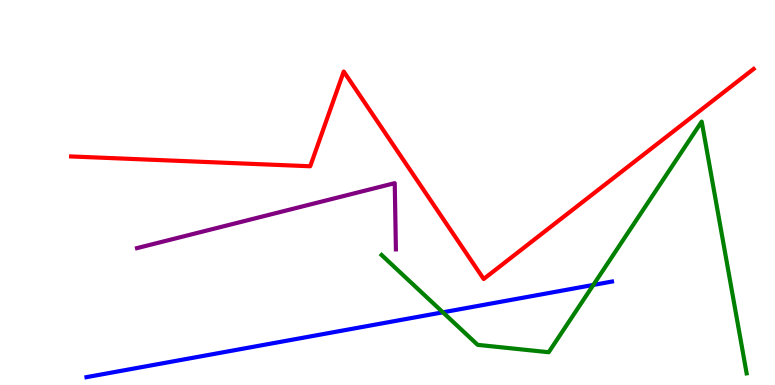[{'lines': ['blue', 'red'], 'intersections': []}, {'lines': ['green', 'red'], 'intersections': []}, {'lines': ['purple', 'red'], 'intersections': []}, {'lines': ['blue', 'green'], 'intersections': [{'x': 5.71, 'y': 1.89}, {'x': 7.66, 'y': 2.6}]}, {'lines': ['blue', 'purple'], 'intersections': []}, {'lines': ['green', 'purple'], 'intersections': []}]